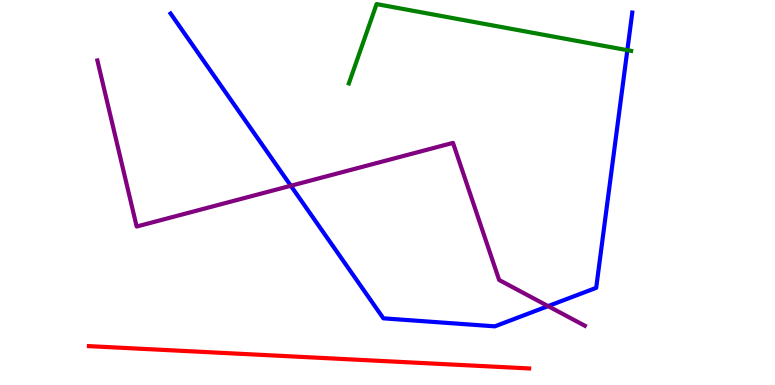[{'lines': ['blue', 'red'], 'intersections': []}, {'lines': ['green', 'red'], 'intersections': []}, {'lines': ['purple', 'red'], 'intersections': []}, {'lines': ['blue', 'green'], 'intersections': [{'x': 8.09, 'y': 8.7}]}, {'lines': ['blue', 'purple'], 'intersections': [{'x': 3.75, 'y': 5.18}, {'x': 7.07, 'y': 2.05}]}, {'lines': ['green', 'purple'], 'intersections': []}]